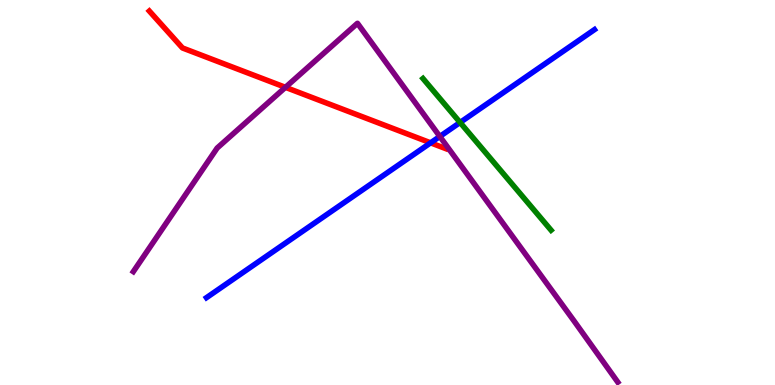[{'lines': ['blue', 'red'], 'intersections': [{'x': 5.56, 'y': 6.29}]}, {'lines': ['green', 'red'], 'intersections': []}, {'lines': ['purple', 'red'], 'intersections': [{'x': 3.68, 'y': 7.73}]}, {'lines': ['blue', 'green'], 'intersections': [{'x': 5.94, 'y': 6.82}]}, {'lines': ['blue', 'purple'], 'intersections': [{'x': 5.68, 'y': 6.46}]}, {'lines': ['green', 'purple'], 'intersections': []}]